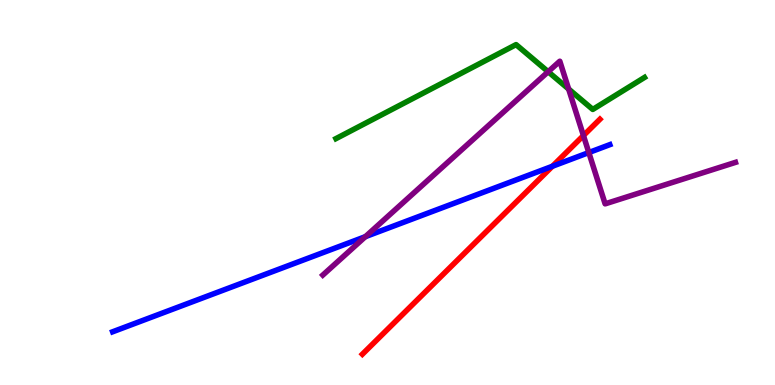[{'lines': ['blue', 'red'], 'intersections': [{'x': 7.13, 'y': 5.68}]}, {'lines': ['green', 'red'], 'intersections': []}, {'lines': ['purple', 'red'], 'intersections': [{'x': 7.53, 'y': 6.48}]}, {'lines': ['blue', 'green'], 'intersections': []}, {'lines': ['blue', 'purple'], 'intersections': [{'x': 4.71, 'y': 3.85}, {'x': 7.6, 'y': 6.04}]}, {'lines': ['green', 'purple'], 'intersections': [{'x': 7.07, 'y': 8.14}, {'x': 7.34, 'y': 7.69}]}]